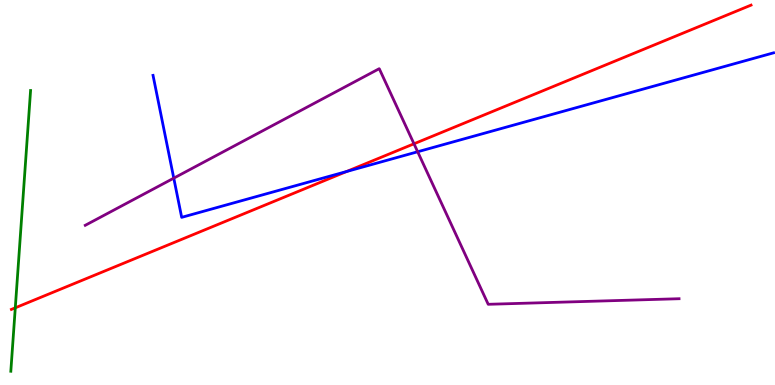[{'lines': ['blue', 'red'], 'intersections': [{'x': 4.47, 'y': 5.55}]}, {'lines': ['green', 'red'], 'intersections': [{'x': 0.197, 'y': 2.0}]}, {'lines': ['purple', 'red'], 'intersections': [{'x': 5.34, 'y': 6.27}]}, {'lines': ['blue', 'green'], 'intersections': []}, {'lines': ['blue', 'purple'], 'intersections': [{'x': 2.24, 'y': 5.37}, {'x': 5.39, 'y': 6.06}]}, {'lines': ['green', 'purple'], 'intersections': []}]